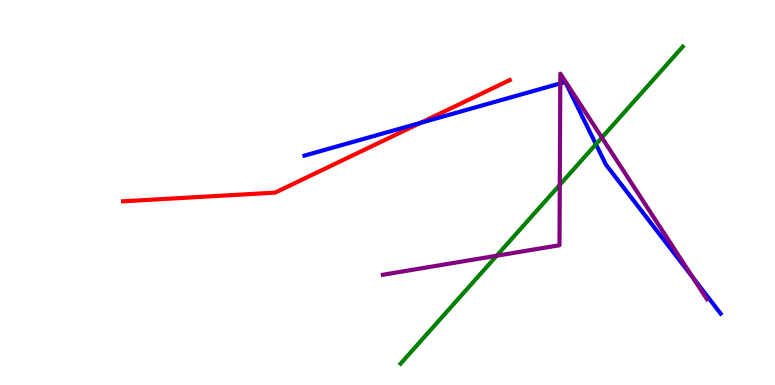[{'lines': ['blue', 'red'], 'intersections': [{'x': 5.43, 'y': 6.81}]}, {'lines': ['green', 'red'], 'intersections': []}, {'lines': ['purple', 'red'], 'intersections': []}, {'lines': ['blue', 'green'], 'intersections': [{'x': 7.69, 'y': 6.25}]}, {'lines': ['blue', 'purple'], 'intersections': [{'x': 7.23, 'y': 7.83}, {'x': 8.94, 'y': 2.79}]}, {'lines': ['green', 'purple'], 'intersections': [{'x': 6.41, 'y': 3.36}, {'x': 7.22, 'y': 5.2}, {'x': 7.77, 'y': 6.43}]}]